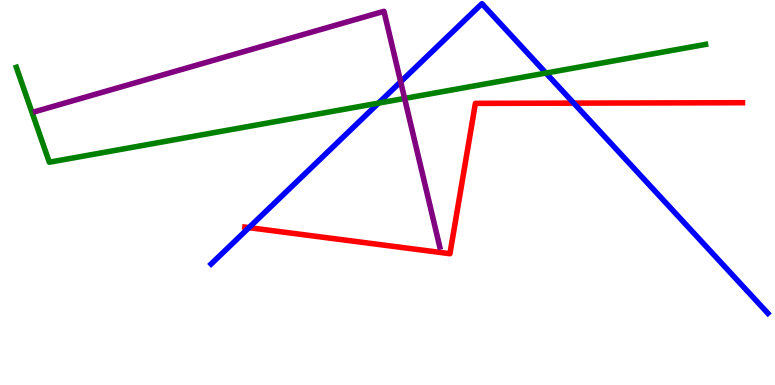[{'lines': ['blue', 'red'], 'intersections': [{'x': 3.21, 'y': 4.09}, {'x': 7.4, 'y': 7.32}]}, {'lines': ['green', 'red'], 'intersections': []}, {'lines': ['purple', 'red'], 'intersections': []}, {'lines': ['blue', 'green'], 'intersections': [{'x': 4.88, 'y': 7.32}, {'x': 7.04, 'y': 8.1}]}, {'lines': ['blue', 'purple'], 'intersections': [{'x': 5.17, 'y': 7.88}]}, {'lines': ['green', 'purple'], 'intersections': [{'x': 5.22, 'y': 7.44}]}]